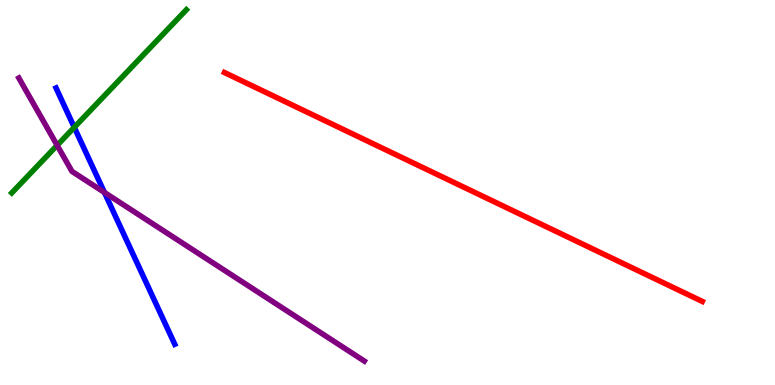[{'lines': ['blue', 'red'], 'intersections': []}, {'lines': ['green', 'red'], 'intersections': []}, {'lines': ['purple', 'red'], 'intersections': []}, {'lines': ['blue', 'green'], 'intersections': [{'x': 0.958, 'y': 6.69}]}, {'lines': ['blue', 'purple'], 'intersections': [{'x': 1.35, 'y': 5.0}]}, {'lines': ['green', 'purple'], 'intersections': [{'x': 0.737, 'y': 6.23}]}]